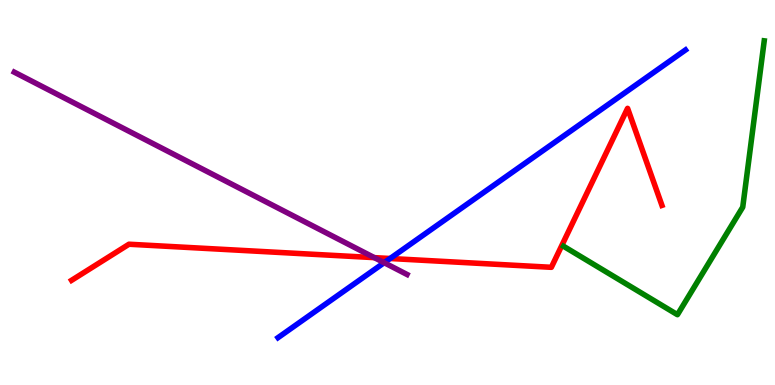[{'lines': ['blue', 'red'], 'intersections': [{'x': 5.03, 'y': 3.29}]}, {'lines': ['green', 'red'], 'intersections': []}, {'lines': ['purple', 'red'], 'intersections': [{'x': 4.83, 'y': 3.31}]}, {'lines': ['blue', 'green'], 'intersections': []}, {'lines': ['blue', 'purple'], 'intersections': [{'x': 4.96, 'y': 3.18}]}, {'lines': ['green', 'purple'], 'intersections': []}]